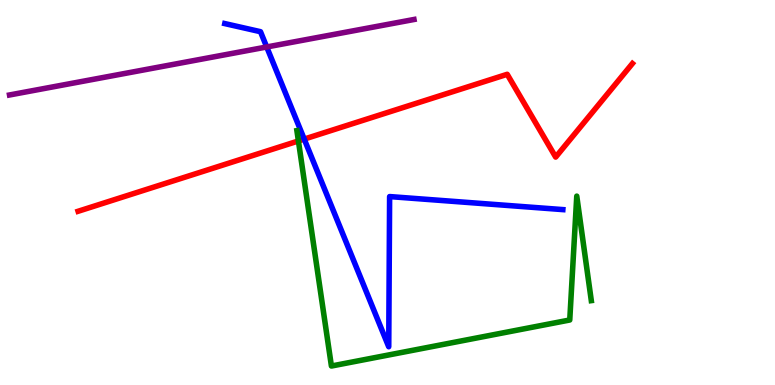[{'lines': ['blue', 'red'], 'intersections': [{'x': 3.93, 'y': 6.39}]}, {'lines': ['green', 'red'], 'intersections': [{'x': 3.85, 'y': 6.34}]}, {'lines': ['purple', 'red'], 'intersections': []}, {'lines': ['blue', 'green'], 'intersections': []}, {'lines': ['blue', 'purple'], 'intersections': [{'x': 3.44, 'y': 8.78}]}, {'lines': ['green', 'purple'], 'intersections': []}]